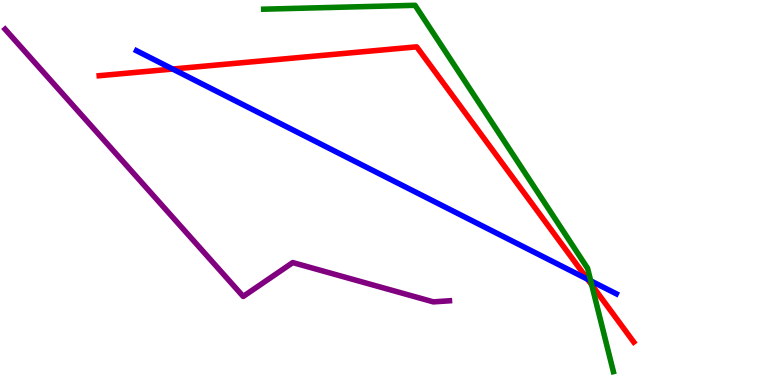[{'lines': ['blue', 'red'], 'intersections': [{'x': 2.23, 'y': 8.21}, {'x': 7.58, 'y': 2.75}]}, {'lines': ['green', 'red'], 'intersections': [{'x': 7.64, 'y': 2.6}]}, {'lines': ['purple', 'red'], 'intersections': []}, {'lines': ['blue', 'green'], 'intersections': [{'x': 7.62, 'y': 2.71}]}, {'lines': ['blue', 'purple'], 'intersections': []}, {'lines': ['green', 'purple'], 'intersections': []}]